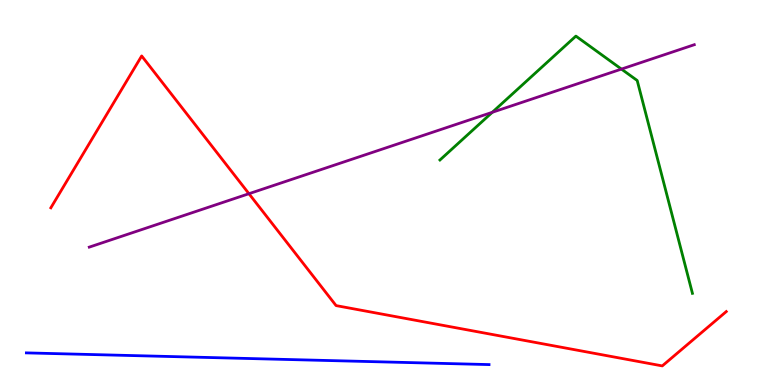[{'lines': ['blue', 'red'], 'intersections': []}, {'lines': ['green', 'red'], 'intersections': []}, {'lines': ['purple', 'red'], 'intersections': [{'x': 3.21, 'y': 4.97}]}, {'lines': ['blue', 'green'], 'intersections': []}, {'lines': ['blue', 'purple'], 'intersections': []}, {'lines': ['green', 'purple'], 'intersections': [{'x': 6.35, 'y': 7.08}, {'x': 8.02, 'y': 8.21}]}]